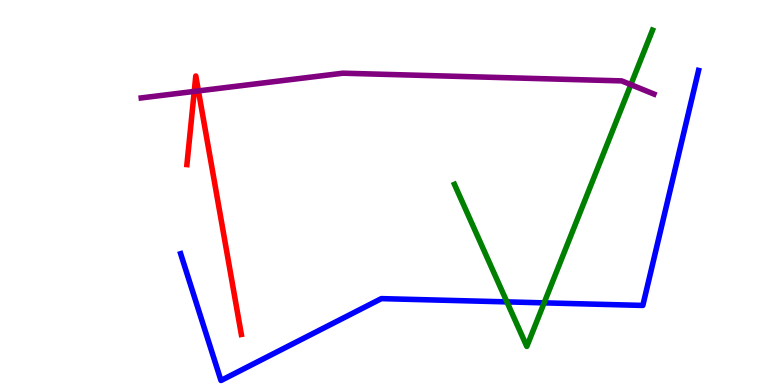[{'lines': ['blue', 'red'], 'intersections': []}, {'lines': ['green', 'red'], 'intersections': []}, {'lines': ['purple', 'red'], 'intersections': [{'x': 2.51, 'y': 7.63}, {'x': 2.56, 'y': 7.64}]}, {'lines': ['blue', 'green'], 'intersections': [{'x': 6.54, 'y': 2.16}, {'x': 7.02, 'y': 2.13}]}, {'lines': ['blue', 'purple'], 'intersections': []}, {'lines': ['green', 'purple'], 'intersections': [{'x': 8.14, 'y': 7.8}]}]